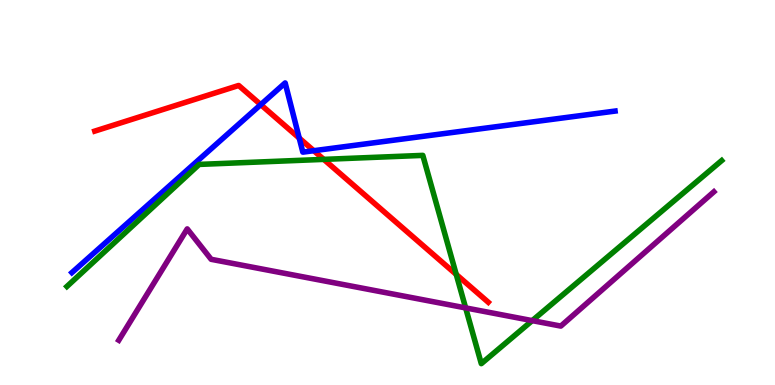[{'lines': ['blue', 'red'], 'intersections': [{'x': 3.36, 'y': 7.28}, {'x': 3.86, 'y': 6.41}, {'x': 4.05, 'y': 6.09}]}, {'lines': ['green', 'red'], 'intersections': [{'x': 4.18, 'y': 5.86}, {'x': 5.89, 'y': 2.87}]}, {'lines': ['purple', 'red'], 'intersections': []}, {'lines': ['blue', 'green'], 'intersections': []}, {'lines': ['blue', 'purple'], 'intersections': []}, {'lines': ['green', 'purple'], 'intersections': [{'x': 6.01, 'y': 2.0}, {'x': 6.87, 'y': 1.67}]}]